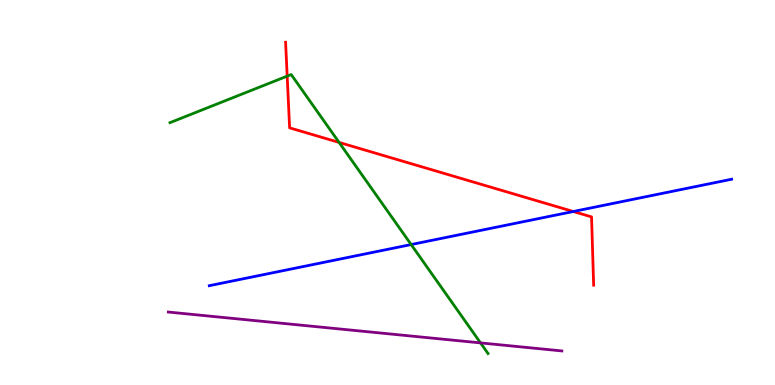[{'lines': ['blue', 'red'], 'intersections': [{'x': 7.4, 'y': 4.51}]}, {'lines': ['green', 'red'], 'intersections': [{'x': 3.71, 'y': 8.02}, {'x': 4.38, 'y': 6.3}]}, {'lines': ['purple', 'red'], 'intersections': []}, {'lines': ['blue', 'green'], 'intersections': [{'x': 5.31, 'y': 3.65}]}, {'lines': ['blue', 'purple'], 'intersections': []}, {'lines': ['green', 'purple'], 'intersections': [{'x': 6.2, 'y': 1.09}]}]